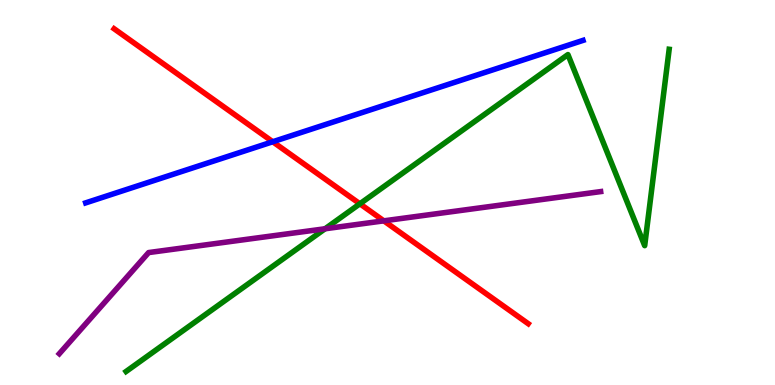[{'lines': ['blue', 'red'], 'intersections': [{'x': 3.52, 'y': 6.32}]}, {'lines': ['green', 'red'], 'intersections': [{'x': 4.64, 'y': 4.71}]}, {'lines': ['purple', 'red'], 'intersections': [{'x': 4.95, 'y': 4.26}]}, {'lines': ['blue', 'green'], 'intersections': []}, {'lines': ['blue', 'purple'], 'intersections': []}, {'lines': ['green', 'purple'], 'intersections': [{'x': 4.19, 'y': 4.06}]}]